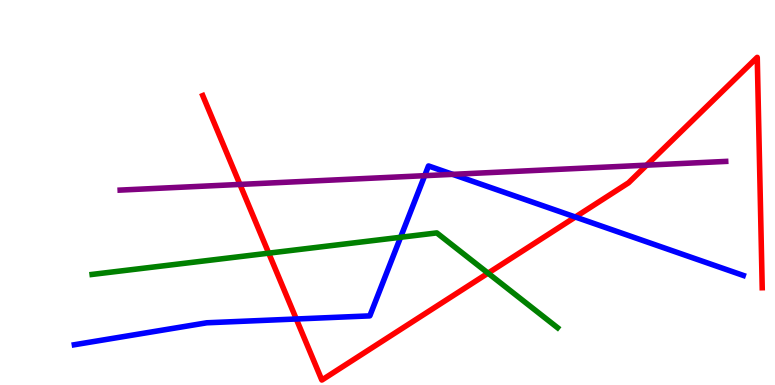[{'lines': ['blue', 'red'], 'intersections': [{'x': 3.82, 'y': 1.71}, {'x': 7.42, 'y': 4.36}]}, {'lines': ['green', 'red'], 'intersections': [{'x': 3.47, 'y': 3.42}, {'x': 6.3, 'y': 2.91}]}, {'lines': ['purple', 'red'], 'intersections': [{'x': 3.1, 'y': 5.21}, {'x': 8.34, 'y': 5.71}]}, {'lines': ['blue', 'green'], 'intersections': [{'x': 5.17, 'y': 3.84}]}, {'lines': ['blue', 'purple'], 'intersections': [{'x': 5.48, 'y': 5.44}, {'x': 5.84, 'y': 5.47}]}, {'lines': ['green', 'purple'], 'intersections': []}]